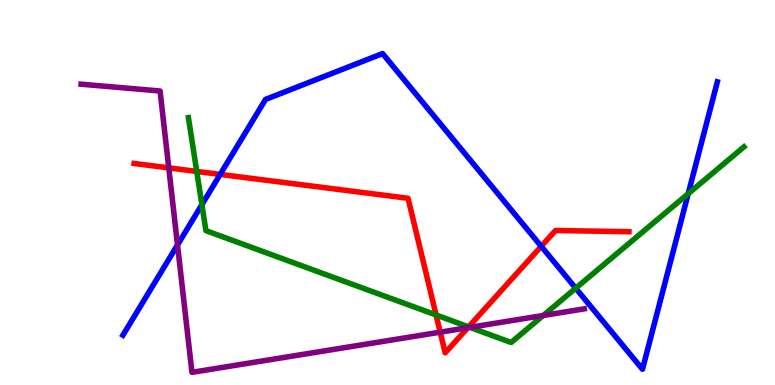[{'lines': ['blue', 'red'], 'intersections': [{'x': 2.84, 'y': 5.47}, {'x': 6.98, 'y': 3.6}]}, {'lines': ['green', 'red'], 'intersections': [{'x': 2.54, 'y': 5.55}, {'x': 5.63, 'y': 1.82}, {'x': 6.05, 'y': 1.51}]}, {'lines': ['purple', 'red'], 'intersections': [{'x': 2.18, 'y': 5.64}, {'x': 5.68, 'y': 1.37}, {'x': 6.04, 'y': 1.49}]}, {'lines': ['blue', 'green'], 'intersections': [{'x': 2.61, 'y': 4.68}, {'x': 7.43, 'y': 2.51}, {'x': 8.88, 'y': 4.97}]}, {'lines': ['blue', 'purple'], 'intersections': [{'x': 2.29, 'y': 3.64}]}, {'lines': ['green', 'purple'], 'intersections': [{'x': 6.06, 'y': 1.5}, {'x': 7.01, 'y': 1.81}]}]